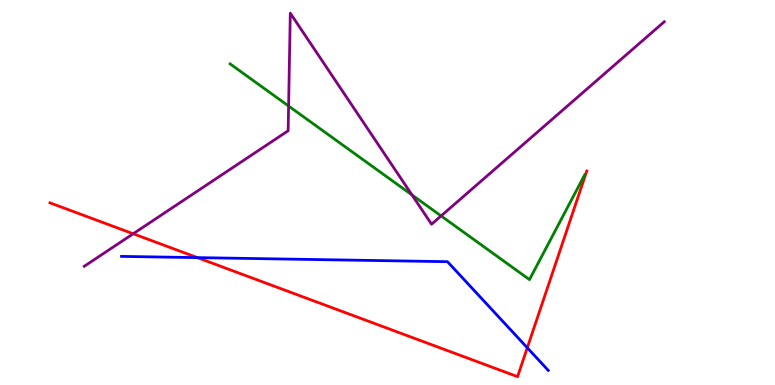[{'lines': ['blue', 'red'], 'intersections': [{'x': 2.55, 'y': 3.31}, {'x': 6.8, 'y': 0.967}]}, {'lines': ['green', 'red'], 'intersections': []}, {'lines': ['purple', 'red'], 'intersections': [{'x': 1.72, 'y': 3.93}]}, {'lines': ['blue', 'green'], 'intersections': []}, {'lines': ['blue', 'purple'], 'intersections': []}, {'lines': ['green', 'purple'], 'intersections': [{'x': 3.72, 'y': 7.25}, {'x': 5.32, 'y': 4.94}, {'x': 5.69, 'y': 4.39}]}]